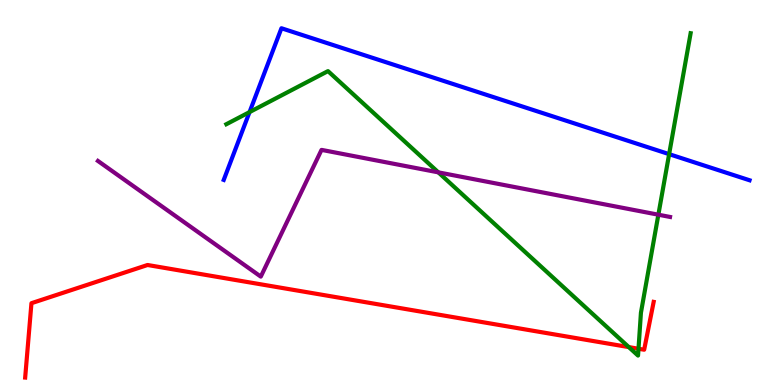[{'lines': ['blue', 'red'], 'intersections': []}, {'lines': ['green', 'red'], 'intersections': [{'x': 8.11, 'y': 0.985}, {'x': 8.24, 'y': 0.942}]}, {'lines': ['purple', 'red'], 'intersections': []}, {'lines': ['blue', 'green'], 'intersections': [{'x': 3.22, 'y': 7.09}, {'x': 8.63, 'y': 6.0}]}, {'lines': ['blue', 'purple'], 'intersections': []}, {'lines': ['green', 'purple'], 'intersections': [{'x': 5.66, 'y': 5.52}, {'x': 8.5, 'y': 4.42}]}]